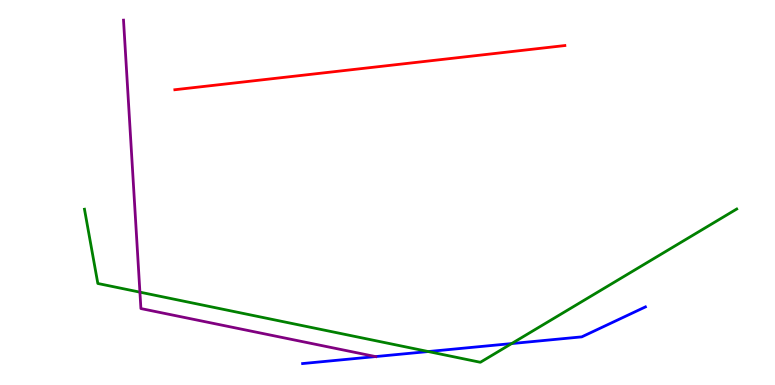[{'lines': ['blue', 'red'], 'intersections': []}, {'lines': ['green', 'red'], 'intersections': []}, {'lines': ['purple', 'red'], 'intersections': []}, {'lines': ['blue', 'green'], 'intersections': [{'x': 5.53, 'y': 0.869}, {'x': 6.6, 'y': 1.08}]}, {'lines': ['blue', 'purple'], 'intersections': [{'x': 4.85, 'y': 0.738}]}, {'lines': ['green', 'purple'], 'intersections': [{'x': 1.81, 'y': 2.41}]}]